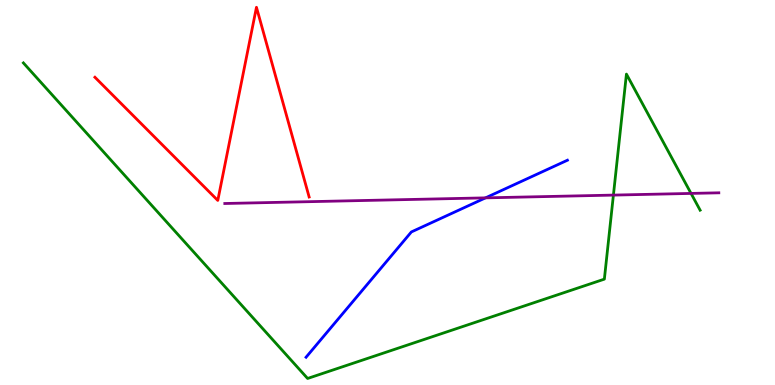[{'lines': ['blue', 'red'], 'intersections': []}, {'lines': ['green', 'red'], 'intersections': []}, {'lines': ['purple', 'red'], 'intersections': []}, {'lines': ['blue', 'green'], 'intersections': []}, {'lines': ['blue', 'purple'], 'intersections': [{'x': 6.26, 'y': 4.86}]}, {'lines': ['green', 'purple'], 'intersections': [{'x': 7.91, 'y': 4.93}, {'x': 8.92, 'y': 4.98}]}]